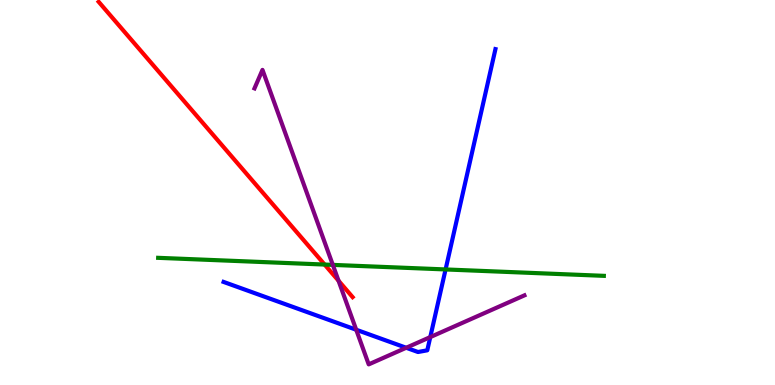[{'lines': ['blue', 'red'], 'intersections': []}, {'lines': ['green', 'red'], 'intersections': [{'x': 4.19, 'y': 3.13}]}, {'lines': ['purple', 'red'], 'intersections': [{'x': 4.37, 'y': 2.71}]}, {'lines': ['blue', 'green'], 'intersections': [{'x': 5.75, 'y': 3.0}]}, {'lines': ['blue', 'purple'], 'intersections': [{'x': 4.6, 'y': 1.44}, {'x': 5.24, 'y': 0.967}, {'x': 5.55, 'y': 1.24}]}, {'lines': ['green', 'purple'], 'intersections': [{'x': 4.29, 'y': 3.12}]}]